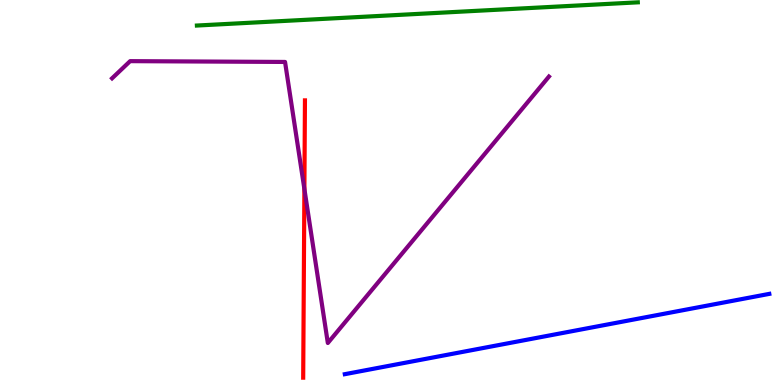[{'lines': ['blue', 'red'], 'intersections': []}, {'lines': ['green', 'red'], 'intersections': []}, {'lines': ['purple', 'red'], 'intersections': [{'x': 3.93, 'y': 5.09}]}, {'lines': ['blue', 'green'], 'intersections': []}, {'lines': ['blue', 'purple'], 'intersections': []}, {'lines': ['green', 'purple'], 'intersections': []}]